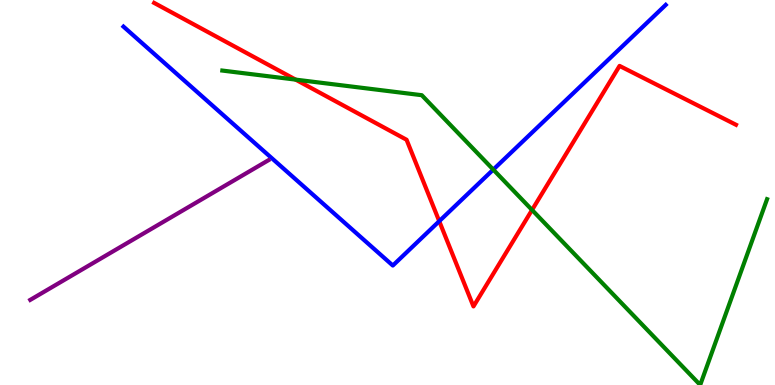[{'lines': ['blue', 'red'], 'intersections': [{'x': 5.67, 'y': 4.25}]}, {'lines': ['green', 'red'], 'intersections': [{'x': 3.82, 'y': 7.93}, {'x': 6.87, 'y': 4.55}]}, {'lines': ['purple', 'red'], 'intersections': []}, {'lines': ['blue', 'green'], 'intersections': [{'x': 6.36, 'y': 5.59}]}, {'lines': ['blue', 'purple'], 'intersections': []}, {'lines': ['green', 'purple'], 'intersections': []}]